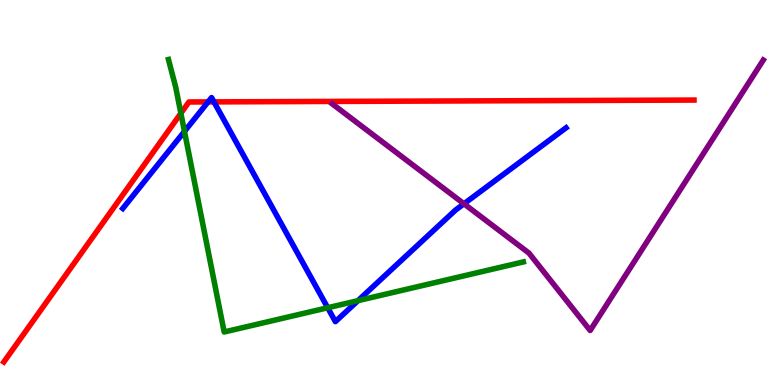[{'lines': ['blue', 'red'], 'intersections': [{'x': 2.68, 'y': 7.35}, {'x': 2.76, 'y': 7.35}]}, {'lines': ['green', 'red'], 'intersections': [{'x': 2.33, 'y': 7.06}]}, {'lines': ['purple', 'red'], 'intersections': []}, {'lines': ['blue', 'green'], 'intersections': [{'x': 2.38, 'y': 6.59}, {'x': 4.23, 'y': 2.01}, {'x': 4.62, 'y': 2.19}]}, {'lines': ['blue', 'purple'], 'intersections': [{'x': 5.99, 'y': 4.71}]}, {'lines': ['green', 'purple'], 'intersections': []}]